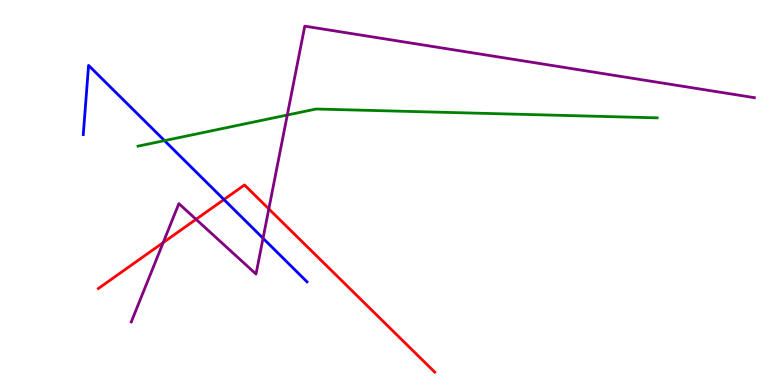[{'lines': ['blue', 'red'], 'intersections': [{'x': 2.89, 'y': 4.82}]}, {'lines': ['green', 'red'], 'intersections': []}, {'lines': ['purple', 'red'], 'intersections': [{'x': 2.11, 'y': 3.7}, {'x': 2.53, 'y': 4.3}, {'x': 3.47, 'y': 4.57}]}, {'lines': ['blue', 'green'], 'intersections': [{'x': 2.12, 'y': 6.35}]}, {'lines': ['blue', 'purple'], 'intersections': [{'x': 3.39, 'y': 3.81}]}, {'lines': ['green', 'purple'], 'intersections': [{'x': 3.71, 'y': 7.01}]}]